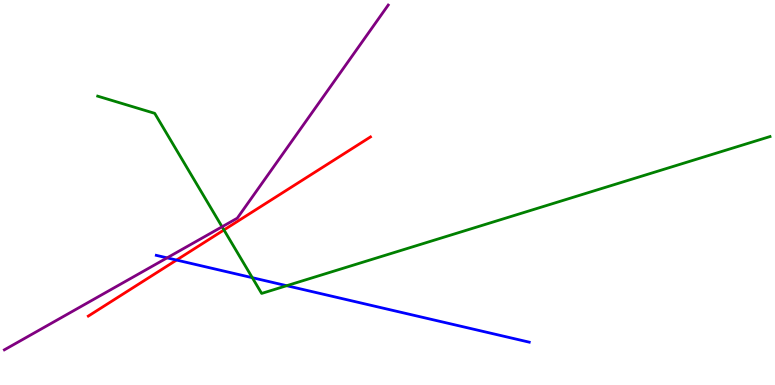[{'lines': ['blue', 'red'], 'intersections': [{'x': 2.28, 'y': 3.25}]}, {'lines': ['green', 'red'], 'intersections': [{'x': 2.89, 'y': 4.03}]}, {'lines': ['purple', 'red'], 'intersections': []}, {'lines': ['blue', 'green'], 'intersections': [{'x': 3.26, 'y': 2.79}, {'x': 3.7, 'y': 2.58}]}, {'lines': ['blue', 'purple'], 'intersections': [{'x': 2.16, 'y': 3.3}]}, {'lines': ['green', 'purple'], 'intersections': [{'x': 2.87, 'y': 4.11}]}]